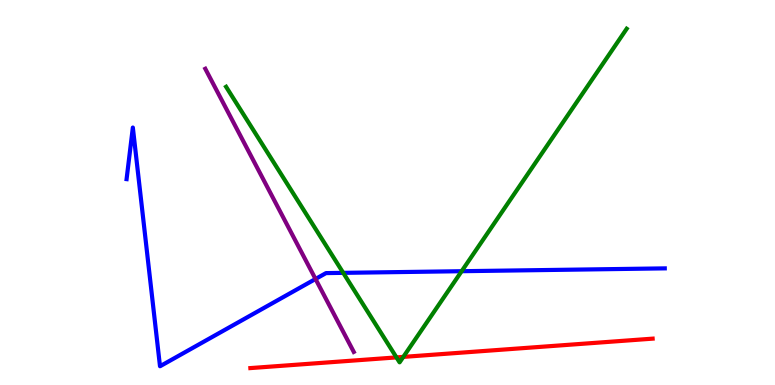[{'lines': ['blue', 'red'], 'intersections': []}, {'lines': ['green', 'red'], 'intersections': [{'x': 5.12, 'y': 0.717}, {'x': 5.2, 'y': 0.73}]}, {'lines': ['purple', 'red'], 'intersections': []}, {'lines': ['blue', 'green'], 'intersections': [{'x': 4.43, 'y': 2.91}, {'x': 5.96, 'y': 2.96}]}, {'lines': ['blue', 'purple'], 'intersections': [{'x': 4.07, 'y': 2.75}]}, {'lines': ['green', 'purple'], 'intersections': []}]